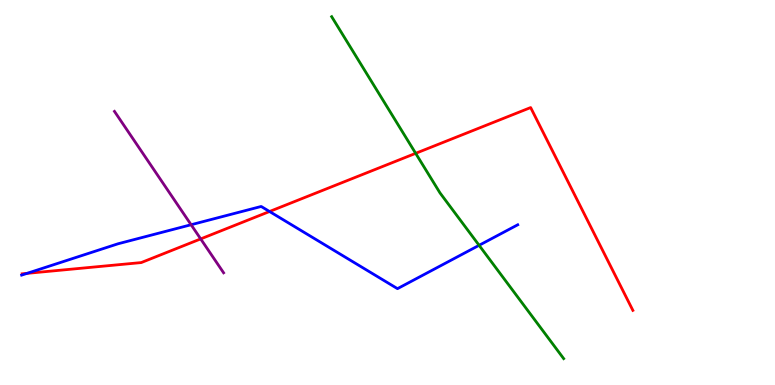[{'lines': ['blue', 'red'], 'intersections': [{'x': 0.349, 'y': 2.9}, {'x': 3.48, 'y': 4.51}]}, {'lines': ['green', 'red'], 'intersections': [{'x': 5.36, 'y': 6.02}]}, {'lines': ['purple', 'red'], 'intersections': [{'x': 2.59, 'y': 3.79}]}, {'lines': ['blue', 'green'], 'intersections': [{'x': 6.18, 'y': 3.63}]}, {'lines': ['blue', 'purple'], 'intersections': [{'x': 2.47, 'y': 4.16}]}, {'lines': ['green', 'purple'], 'intersections': []}]